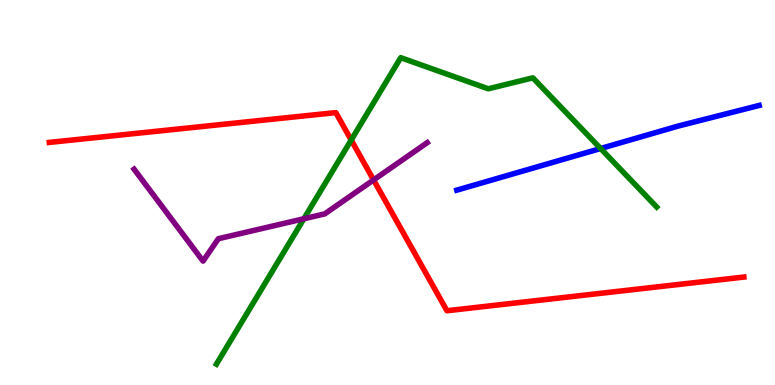[{'lines': ['blue', 'red'], 'intersections': []}, {'lines': ['green', 'red'], 'intersections': [{'x': 4.53, 'y': 6.36}]}, {'lines': ['purple', 'red'], 'intersections': [{'x': 4.82, 'y': 5.33}]}, {'lines': ['blue', 'green'], 'intersections': [{'x': 7.75, 'y': 6.14}]}, {'lines': ['blue', 'purple'], 'intersections': []}, {'lines': ['green', 'purple'], 'intersections': [{'x': 3.92, 'y': 4.32}]}]